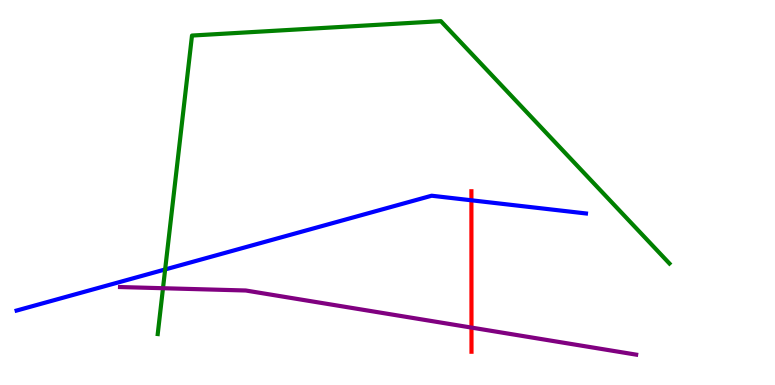[{'lines': ['blue', 'red'], 'intersections': [{'x': 6.08, 'y': 4.8}]}, {'lines': ['green', 'red'], 'intersections': []}, {'lines': ['purple', 'red'], 'intersections': [{'x': 6.08, 'y': 1.49}]}, {'lines': ['blue', 'green'], 'intersections': [{'x': 2.13, 'y': 3.0}]}, {'lines': ['blue', 'purple'], 'intersections': []}, {'lines': ['green', 'purple'], 'intersections': [{'x': 2.1, 'y': 2.51}]}]